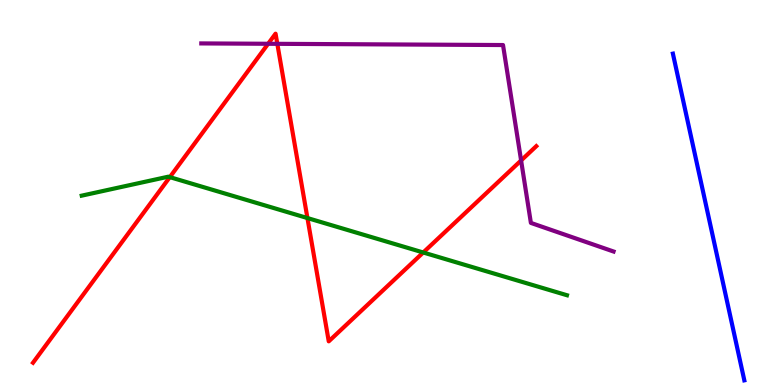[{'lines': ['blue', 'red'], 'intersections': []}, {'lines': ['green', 'red'], 'intersections': [{'x': 2.19, 'y': 5.4}, {'x': 3.97, 'y': 4.34}, {'x': 5.46, 'y': 3.44}]}, {'lines': ['purple', 'red'], 'intersections': [{'x': 3.46, 'y': 8.86}, {'x': 3.58, 'y': 8.86}, {'x': 6.72, 'y': 5.83}]}, {'lines': ['blue', 'green'], 'intersections': []}, {'lines': ['blue', 'purple'], 'intersections': []}, {'lines': ['green', 'purple'], 'intersections': []}]